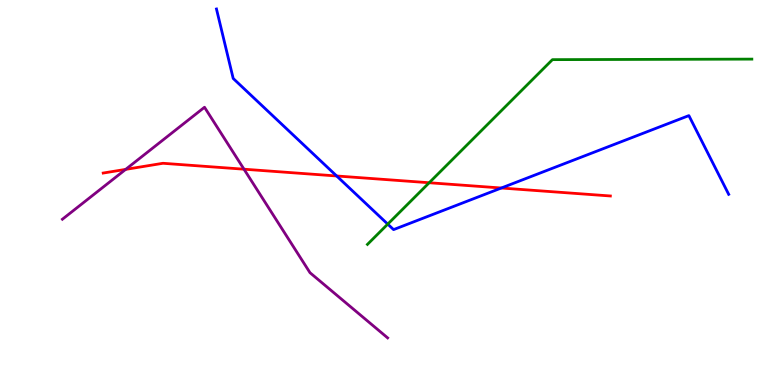[{'lines': ['blue', 'red'], 'intersections': [{'x': 4.34, 'y': 5.43}, {'x': 6.47, 'y': 5.12}]}, {'lines': ['green', 'red'], 'intersections': [{'x': 5.54, 'y': 5.25}]}, {'lines': ['purple', 'red'], 'intersections': [{'x': 1.62, 'y': 5.6}, {'x': 3.15, 'y': 5.61}]}, {'lines': ['blue', 'green'], 'intersections': [{'x': 5.0, 'y': 4.18}]}, {'lines': ['blue', 'purple'], 'intersections': []}, {'lines': ['green', 'purple'], 'intersections': []}]